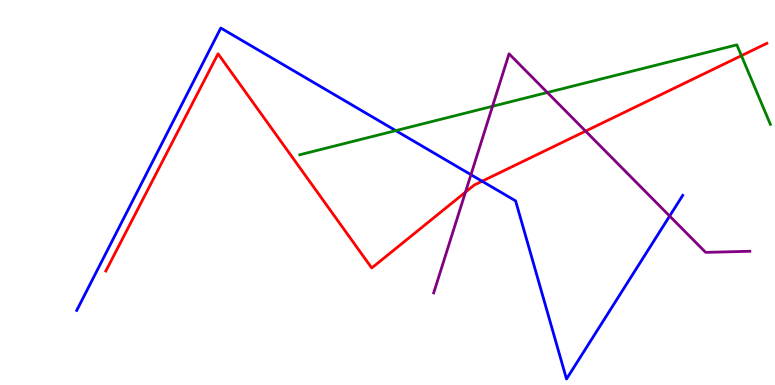[{'lines': ['blue', 'red'], 'intersections': [{'x': 6.22, 'y': 5.29}]}, {'lines': ['green', 'red'], 'intersections': [{'x': 9.57, 'y': 8.55}]}, {'lines': ['purple', 'red'], 'intersections': [{'x': 6.01, 'y': 5.01}, {'x': 7.56, 'y': 6.59}]}, {'lines': ['blue', 'green'], 'intersections': [{'x': 5.11, 'y': 6.61}]}, {'lines': ['blue', 'purple'], 'intersections': [{'x': 6.08, 'y': 5.46}, {'x': 8.64, 'y': 4.39}]}, {'lines': ['green', 'purple'], 'intersections': [{'x': 6.35, 'y': 7.24}, {'x': 7.06, 'y': 7.6}]}]